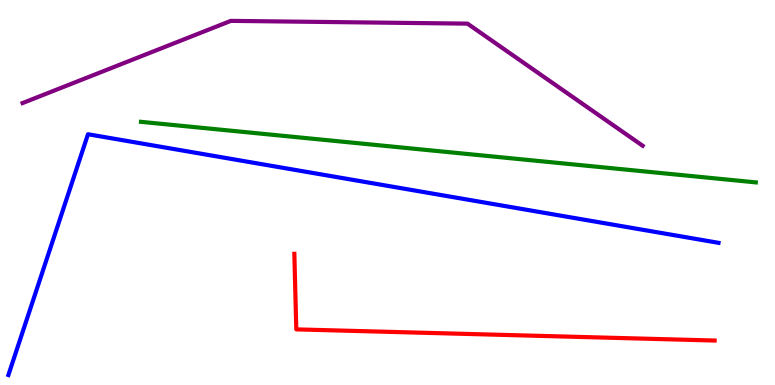[{'lines': ['blue', 'red'], 'intersections': []}, {'lines': ['green', 'red'], 'intersections': []}, {'lines': ['purple', 'red'], 'intersections': []}, {'lines': ['blue', 'green'], 'intersections': []}, {'lines': ['blue', 'purple'], 'intersections': []}, {'lines': ['green', 'purple'], 'intersections': []}]